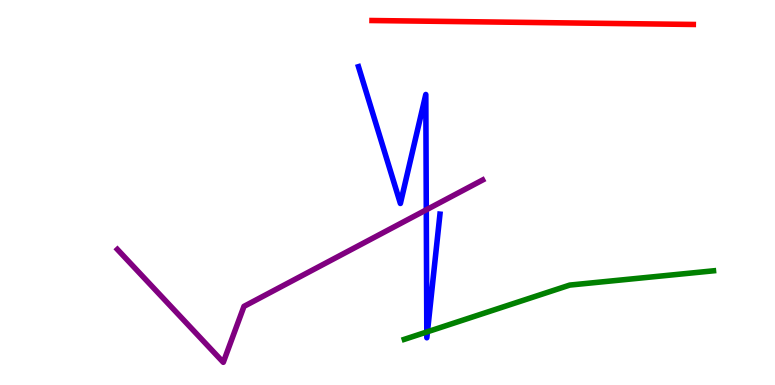[{'lines': ['blue', 'red'], 'intersections': []}, {'lines': ['green', 'red'], 'intersections': []}, {'lines': ['purple', 'red'], 'intersections': []}, {'lines': ['blue', 'green'], 'intersections': [{'x': 5.51, 'y': 1.38}, {'x': 5.52, 'y': 1.38}]}, {'lines': ['blue', 'purple'], 'intersections': [{'x': 5.5, 'y': 4.55}]}, {'lines': ['green', 'purple'], 'intersections': []}]